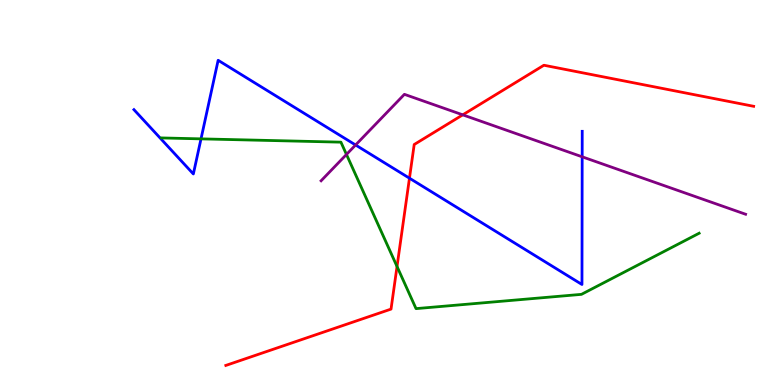[{'lines': ['blue', 'red'], 'intersections': [{'x': 5.28, 'y': 5.37}]}, {'lines': ['green', 'red'], 'intersections': [{'x': 5.12, 'y': 3.08}]}, {'lines': ['purple', 'red'], 'intersections': [{'x': 5.97, 'y': 7.02}]}, {'lines': ['blue', 'green'], 'intersections': [{'x': 2.59, 'y': 6.39}]}, {'lines': ['blue', 'purple'], 'intersections': [{'x': 4.59, 'y': 6.23}, {'x': 7.51, 'y': 5.93}]}, {'lines': ['green', 'purple'], 'intersections': [{'x': 4.47, 'y': 5.99}]}]